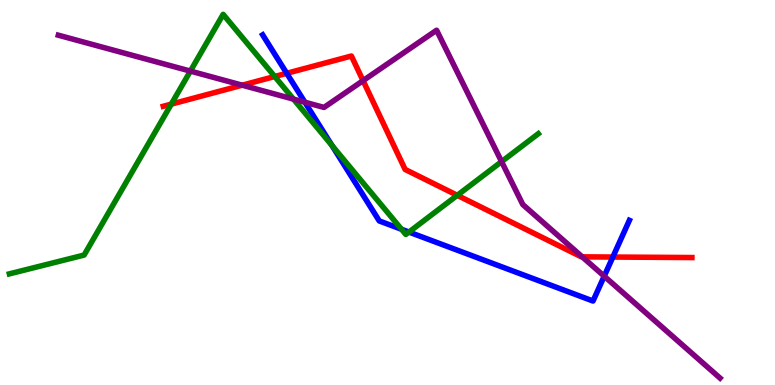[{'lines': ['blue', 'red'], 'intersections': [{'x': 3.7, 'y': 8.1}, {'x': 7.91, 'y': 3.32}]}, {'lines': ['green', 'red'], 'intersections': [{'x': 2.21, 'y': 7.3}, {'x': 3.54, 'y': 8.01}, {'x': 5.9, 'y': 4.93}]}, {'lines': ['purple', 'red'], 'intersections': [{'x': 3.13, 'y': 7.79}, {'x': 4.68, 'y': 7.91}, {'x': 7.51, 'y': 3.33}]}, {'lines': ['blue', 'green'], 'intersections': [{'x': 4.28, 'y': 6.22}, {'x': 5.18, 'y': 4.04}, {'x': 5.28, 'y': 3.97}]}, {'lines': ['blue', 'purple'], 'intersections': [{'x': 3.93, 'y': 7.34}, {'x': 7.8, 'y': 2.83}]}, {'lines': ['green', 'purple'], 'intersections': [{'x': 2.46, 'y': 8.15}, {'x': 3.79, 'y': 7.43}, {'x': 6.47, 'y': 5.8}]}]